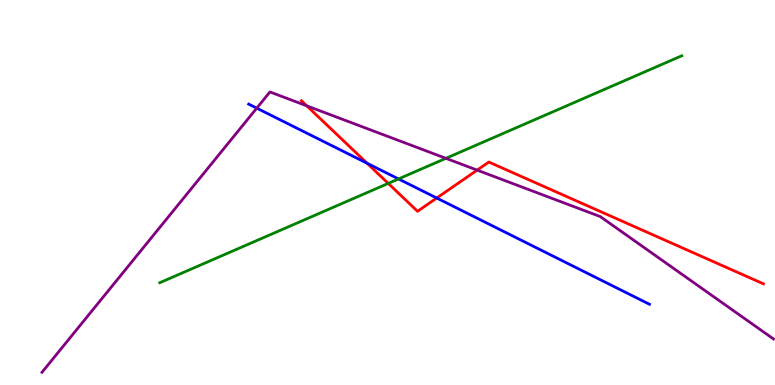[{'lines': ['blue', 'red'], 'intersections': [{'x': 4.74, 'y': 5.76}, {'x': 5.64, 'y': 4.86}]}, {'lines': ['green', 'red'], 'intersections': [{'x': 5.01, 'y': 5.24}]}, {'lines': ['purple', 'red'], 'intersections': [{'x': 3.96, 'y': 7.25}, {'x': 6.16, 'y': 5.58}]}, {'lines': ['blue', 'green'], 'intersections': [{'x': 5.14, 'y': 5.35}]}, {'lines': ['blue', 'purple'], 'intersections': [{'x': 3.31, 'y': 7.19}]}, {'lines': ['green', 'purple'], 'intersections': [{'x': 5.75, 'y': 5.89}]}]